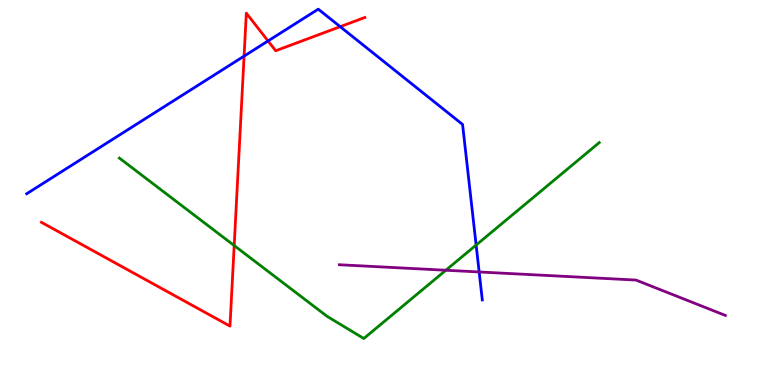[{'lines': ['blue', 'red'], 'intersections': [{'x': 3.15, 'y': 8.54}, {'x': 3.46, 'y': 8.94}, {'x': 4.39, 'y': 9.31}]}, {'lines': ['green', 'red'], 'intersections': [{'x': 3.02, 'y': 3.62}]}, {'lines': ['purple', 'red'], 'intersections': []}, {'lines': ['blue', 'green'], 'intersections': [{'x': 6.14, 'y': 3.64}]}, {'lines': ['blue', 'purple'], 'intersections': [{'x': 6.18, 'y': 2.94}]}, {'lines': ['green', 'purple'], 'intersections': [{'x': 5.75, 'y': 2.98}]}]